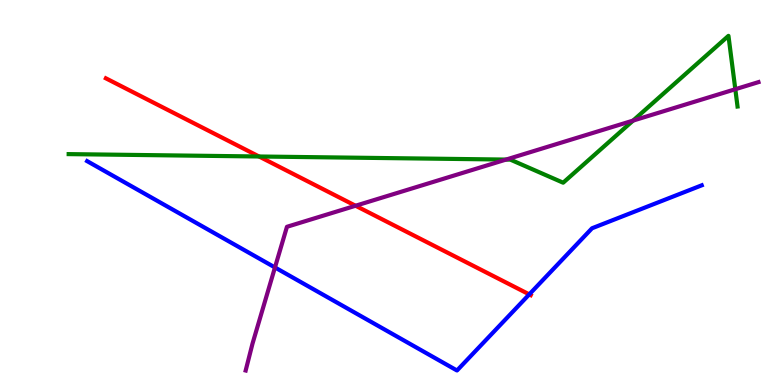[{'lines': ['blue', 'red'], 'intersections': [{'x': 6.83, 'y': 2.35}]}, {'lines': ['green', 'red'], 'intersections': [{'x': 3.34, 'y': 5.94}]}, {'lines': ['purple', 'red'], 'intersections': [{'x': 4.59, 'y': 4.66}]}, {'lines': ['blue', 'green'], 'intersections': []}, {'lines': ['blue', 'purple'], 'intersections': [{'x': 3.55, 'y': 3.05}]}, {'lines': ['green', 'purple'], 'intersections': [{'x': 6.53, 'y': 5.86}, {'x': 8.17, 'y': 6.87}, {'x': 9.49, 'y': 7.68}]}]